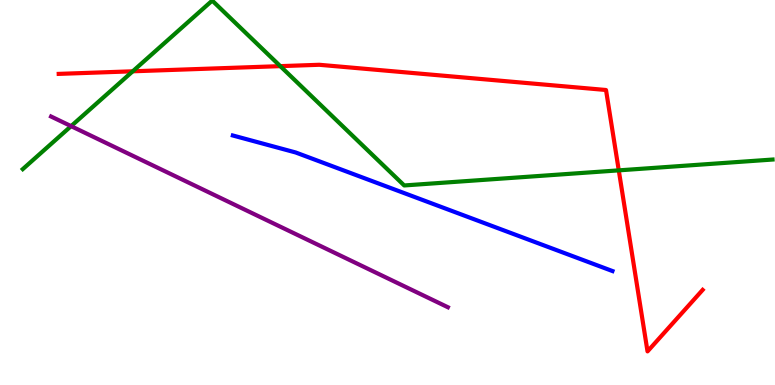[{'lines': ['blue', 'red'], 'intersections': []}, {'lines': ['green', 'red'], 'intersections': [{'x': 1.71, 'y': 8.15}, {'x': 3.62, 'y': 8.28}, {'x': 7.98, 'y': 5.58}]}, {'lines': ['purple', 'red'], 'intersections': []}, {'lines': ['blue', 'green'], 'intersections': []}, {'lines': ['blue', 'purple'], 'intersections': []}, {'lines': ['green', 'purple'], 'intersections': [{'x': 0.917, 'y': 6.72}]}]